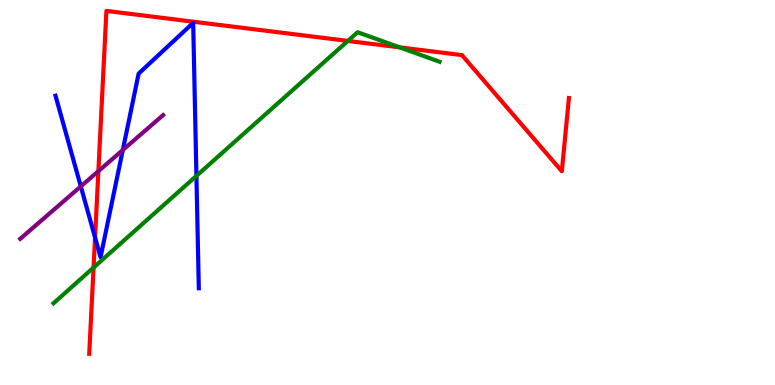[{'lines': ['blue', 'red'], 'intersections': [{'x': 1.23, 'y': 3.83}]}, {'lines': ['green', 'red'], 'intersections': [{'x': 1.21, 'y': 3.05}, {'x': 4.49, 'y': 8.94}, {'x': 5.16, 'y': 8.77}]}, {'lines': ['purple', 'red'], 'intersections': [{'x': 1.27, 'y': 5.55}]}, {'lines': ['blue', 'green'], 'intersections': [{'x': 2.53, 'y': 5.43}]}, {'lines': ['blue', 'purple'], 'intersections': [{'x': 1.04, 'y': 5.16}, {'x': 1.58, 'y': 6.1}]}, {'lines': ['green', 'purple'], 'intersections': []}]